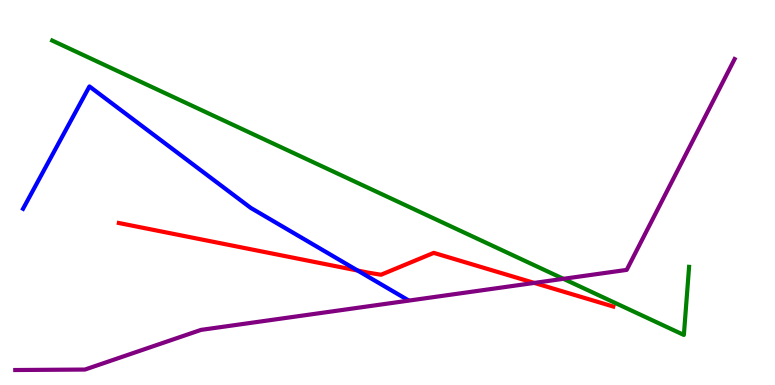[{'lines': ['blue', 'red'], 'intersections': [{'x': 4.61, 'y': 2.97}]}, {'lines': ['green', 'red'], 'intersections': []}, {'lines': ['purple', 'red'], 'intersections': [{'x': 6.89, 'y': 2.65}]}, {'lines': ['blue', 'green'], 'intersections': []}, {'lines': ['blue', 'purple'], 'intersections': []}, {'lines': ['green', 'purple'], 'intersections': [{'x': 7.27, 'y': 2.76}]}]